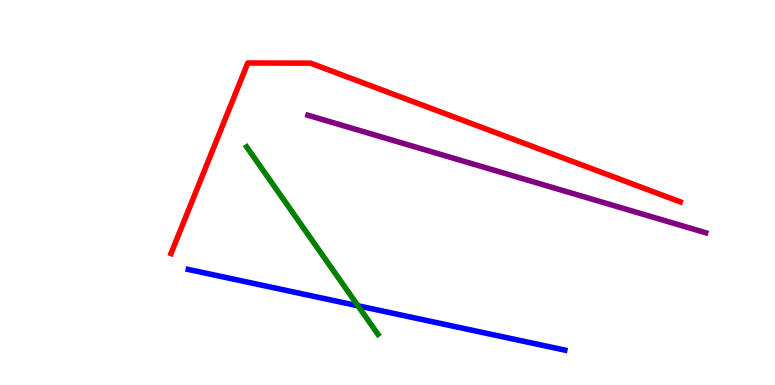[{'lines': ['blue', 'red'], 'intersections': []}, {'lines': ['green', 'red'], 'intersections': []}, {'lines': ['purple', 'red'], 'intersections': []}, {'lines': ['blue', 'green'], 'intersections': [{'x': 4.62, 'y': 2.06}]}, {'lines': ['blue', 'purple'], 'intersections': []}, {'lines': ['green', 'purple'], 'intersections': []}]